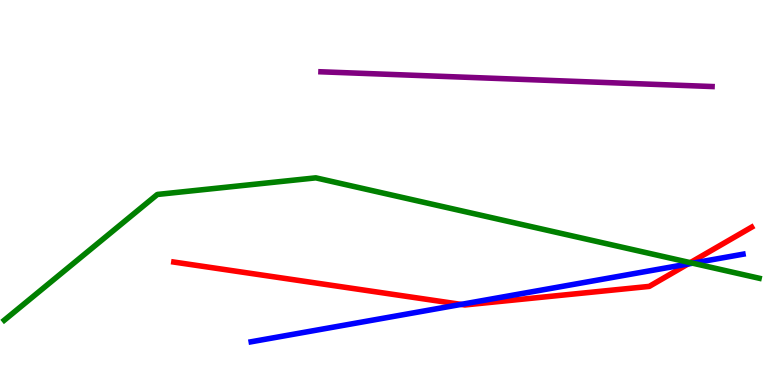[{'lines': ['blue', 'red'], 'intersections': [{'x': 5.95, 'y': 2.09}, {'x': 8.88, 'y': 3.14}]}, {'lines': ['green', 'red'], 'intersections': [{'x': 8.91, 'y': 3.18}]}, {'lines': ['purple', 'red'], 'intersections': []}, {'lines': ['blue', 'green'], 'intersections': [{'x': 8.94, 'y': 3.16}]}, {'lines': ['blue', 'purple'], 'intersections': []}, {'lines': ['green', 'purple'], 'intersections': []}]